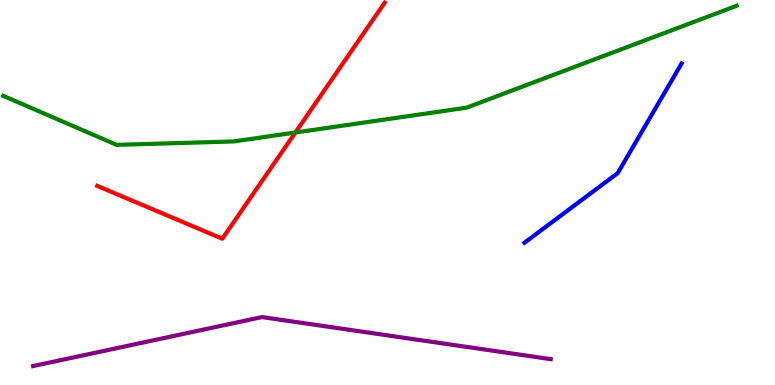[{'lines': ['blue', 'red'], 'intersections': []}, {'lines': ['green', 'red'], 'intersections': [{'x': 3.81, 'y': 6.56}]}, {'lines': ['purple', 'red'], 'intersections': []}, {'lines': ['blue', 'green'], 'intersections': []}, {'lines': ['blue', 'purple'], 'intersections': []}, {'lines': ['green', 'purple'], 'intersections': []}]